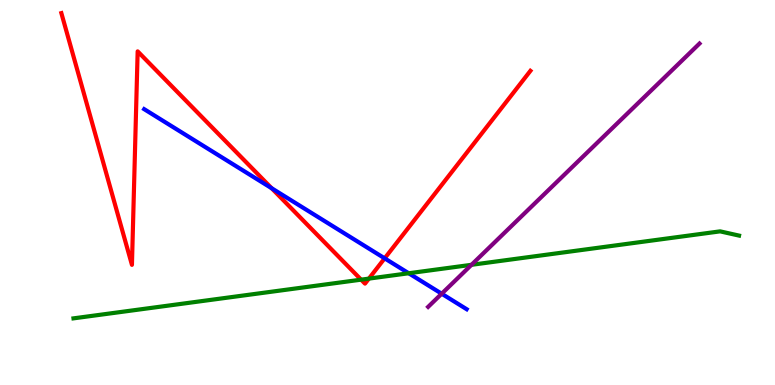[{'lines': ['blue', 'red'], 'intersections': [{'x': 3.5, 'y': 5.11}, {'x': 4.96, 'y': 3.29}]}, {'lines': ['green', 'red'], 'intersections': [{'x': 4.66, 'y': 2.74}, {'x': 4.76, 'y': 2.76}]}, {'lines': ['purple', 'red'], 'intersections': []}, {'lines': ['blue', 'green'], 'intersections': [{'x': 5.27, 'y': 2.9}]}, {'lines': ['blue', 'purple'], 'intersections': [{'x': 5.7, 'y': 2.37}]}, {'lines': ['green', 'purple'], 'intersections': [{'x': 6.08, 'y': 3.12}]}]